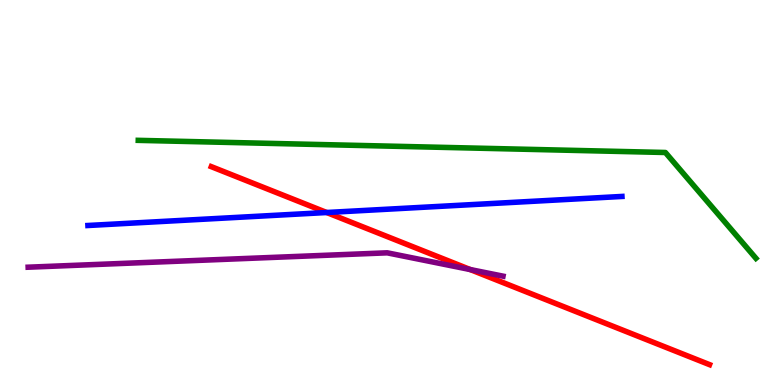[{'lines': ['blue', 'red'], 'intersections': [{'x': 4.22, 'y': 4.48}]}, {'lines': ['green', 'red'], 'intersections': []}, {'lines': ['purple', 'red'], 'intersections': [{'x': 6.07, 'y': 3.0}]}, {'lines': ['blue', 'green'], 'intersections': []}, {'lines': ['blue', 'purple'], 'intersections': []}, {'lines': ['green', 'purple'], 'intersections': []}]